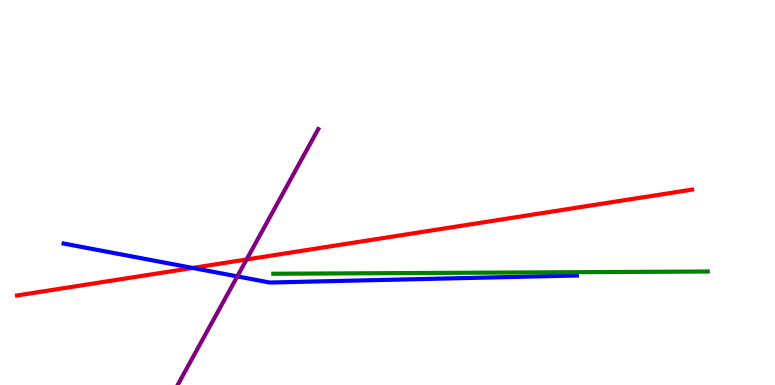[{'lines': ['blue', 'red'], 'intersections': [{'x': 2.49, 'y': 3.04}]}, {'lines': ['green', 'red'], 'intersections': []}, {'lines': ['purple', 'red'], 'intersections': [{'x': 3.18, 'y': 3.26}]}, {'lines': ['blue', 'green'], 'intersections': []}, {'lines': ['blue', 'purple'], 'intersections': [{'x': 3.06, 'y': 2.82}]}, {'lines': ['green', 'purple'], 'intersections': []}]